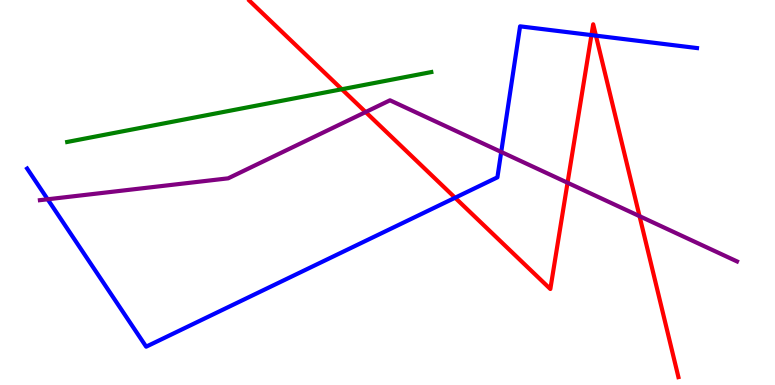[{'lines': ['blue', 'red'], 'intersections': [{'x': 5.87, 'y': 4.86}, {'x': 7.63, 'y': 9.09}, {'x': 7.69, 'y': 9.07}]}, {'lines': ['green', 'red'], 'intersections': [{'x': 4.41, 'y': 7.68}]}, {'lines': ['purple', 'red'], 'intersections': [{'x': 4.72, 'y': 7.09}, {'x': 7.32, 'y': 5.25}, {'x': 8.25, 'y': 4.39}]}, {'lines': ['blue', 'green'], 'intersections': []}, {'lines': ['blue', 'purple'], 'intersections': [{'x': 0.615, 'y': 4.82}, {'x': 6.47, 'y': 6.05}]}, {'lines': ['green', 'purple'], 'intersections': []}]